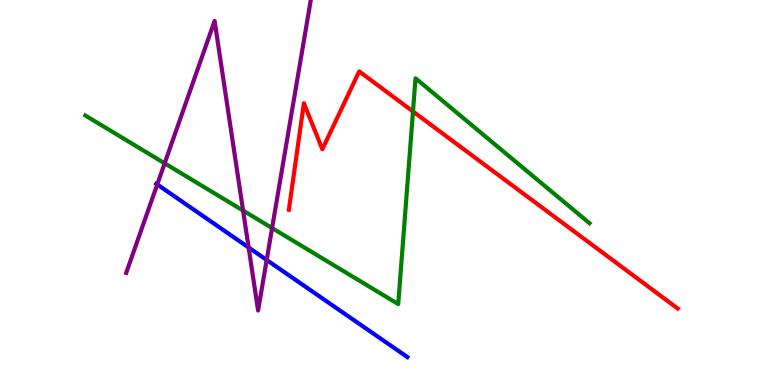[{'lines': ['blue', 'red'], 'intersections': []}, {'lines': ['green', 'red'], 'intersections': [{'x': 5.33, 'y': 7.11}]}, {'lines': ['purple', 'red'], 'intersections': []}, {'lines': ['blue', 'green'], 'intersections': []}, {'lines': ['blue', 'purple'], 'intersections': [{'x': 2.03, 'y': 5.21}, {'x': 3.21, 'y': 3.57}, {'x': 3.44, 'y': 3.25}]}, {'lines': ['green', 'purple'], 'intersections': [{'x': 2.12, 'y': 5.76}, {'x': 3.14, 'y': 4.53}, {'x': 3.51, 'y': 4.08}]}]